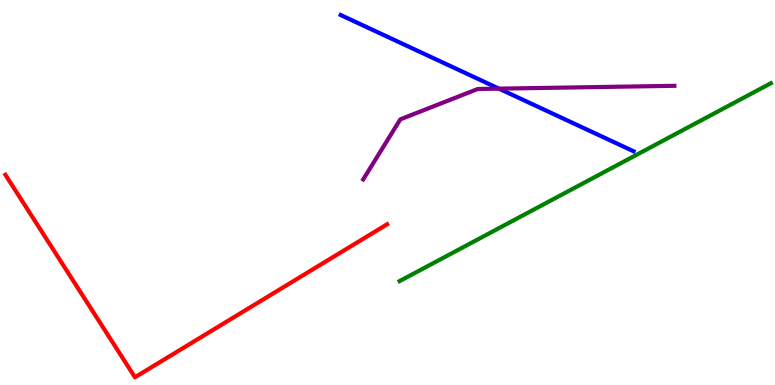[{'lines': ['blue', 'red'], 'intersections': []}, {'lines': ['green', 'red'], 'intersections': []}, {'lines': ['purple', 'red'], 'intersections': []}, {'lines': ['blue', 'green'], 'intersections': []}, {'lines': ['blue', 'purple'], 'intersections': [{'x': 6.44, 'y': 7.7}]}, {'lines': ['green', 'purple'], 'intersections': []}]